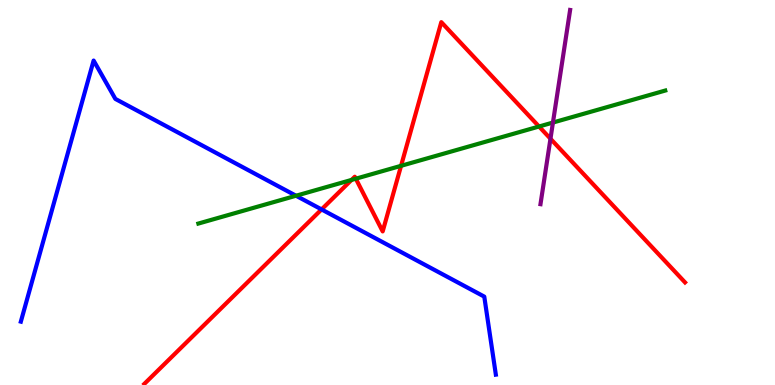[{'lines': ['blue', 'red'], 'intersections': [{'x': 4.15, 'y': 4.56}]}, {'lines': ['green', 'red'], 'intersections': [{'x': 4.54, 'y': 5.33}, {'x': 4.59, 'y': 5.36}, {'x': 5.17, 'y': 5.69}, {'x': 6.96, 'y': 6.71}]}, {'lines': ['purple', 'red'], 'intersections': [{'x': 7.1, 'y': 6.4}]}, {'lines': ['blue', 'green'], 'intersections': [{'x': 3.82, 'y': 4.92}]}, {'lines': ['blue', 'purple'], 'intersections': []}, {'lines': ['green', 'purple'], 'intersections': [{'x': 7.13, 'y': 6.82}]}]